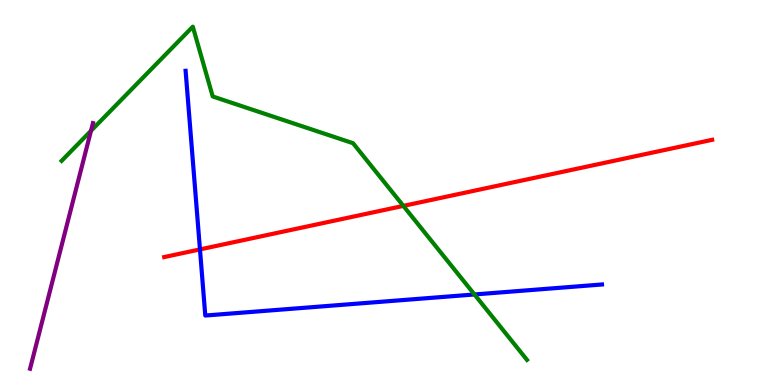[{'lines': ['blue', 'red'], 'intersections': [{'x': 2.58, 'y': 3.52}]}, {'lines': ['green', 'red'], 'intersections': [{'x': 5.2, 'y': 4.65}]}, {'lines': ['purple', 'red'], 'intersections': []}, {'lines': ['blue', 'green'], 'intersections': [{'x': 6.12, 'y': 2.35}]}, {'lines': ['blue', 'purple'], 'intersections': []}, {'lines': ['green', 'purple'], 'intersections': [{'x': 1.17, 'y': 6.6}]}]